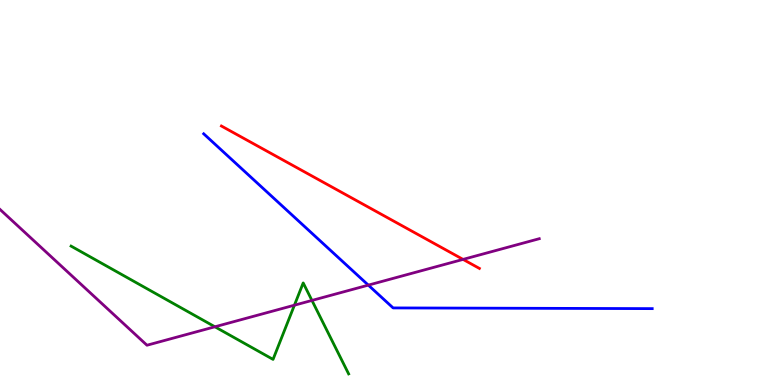[{'lines': ['blue', 'red'], 'intersections': []}, {'lines': ['green', 'red'], 'intersections': []}, {'lines': ['purple', 'red'], 'intersections': [{'x': 5.98, 'y': 3.26}]}, {'lines': ['blue', 'green'], 'intersections': []}, {'lines': ['blue', 'purple'], 'intersections': [{'x': 4.75, 'y': 2.59}]}, {'lines': ['green', 'purple'], 'intersections': [{'x': 2.77, 'y': 1.51}, {'x': 3.8, 'y': 2.07}, {'x': 4.03, 'y': 2.2}]}]